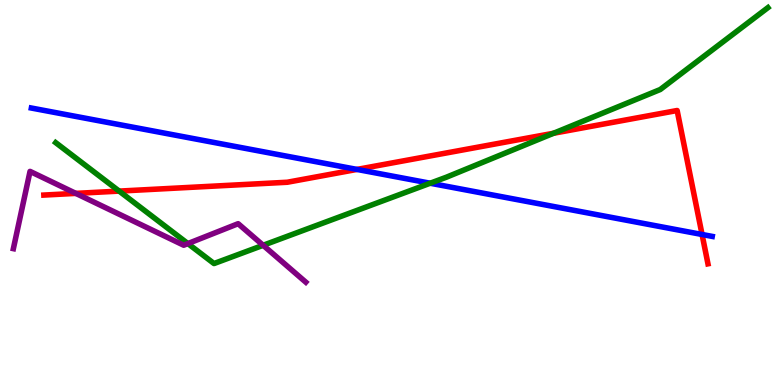[{'lines': ['blue', 'red'], 'intersections': [{'x': 4.61, 'y': 5.6}, {'x': 9.06, 'y': 3.91}]}, {'lines': ['green', 'red'], 'intersections': [{'x': 1.54, 'y': 5.04}, {'x': 7.14, 'y': 6.54}]}, {'lines': ['purple', 'red'], 'intersections': [{'x': 0.978, 'y': 4.98}]}, {'lines': ['blue', 'green'], 'intersections': [{'x': 5.55, 'y': 5.24}]}, {'lines': ['blue', 'purple'], 'intersections': []}, {'lines': ['green', 'purple'], 'intersections': [{'x': 2.42, 'y': 3.67}, {'x': 3.4, 'y': 3.63}]}]